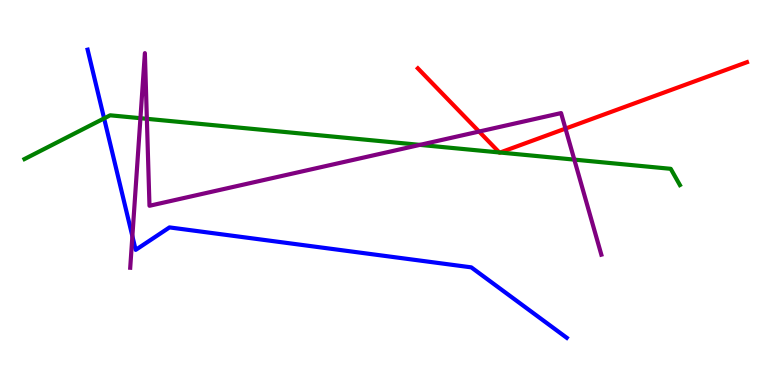[{'lines': ['blue', 'red'], 'intersections': []}, {'lines': ['green', 'red'], 'intersections': [{'x': 6.44, 'y': 6.04}, {'x': 6.45, 'y': 6.04}]}, {'lines': ['purple', 'red'], 'intersections': [{'x': 6.18, 'y': 6.58}, {'x': 7.3, 'y': 6.66}]}, {'lines': ['blue', 'green'], 'intersections': [{'x': 1.34, 'y': 6.92}]}, {'lines': ['blue', 'purple'], 'intersections': [{'x': 1.71, 'y': 3.87}]}, {'lines': ['green', 'purple'], 'intersections': [{'x': 1.81, 'y': 6.93}, {'x': 1.89, 'y': 6.91}, {'x': 5.42, 'y': 6.24}, {'x': 7.41, 'y': 5.85}]}]